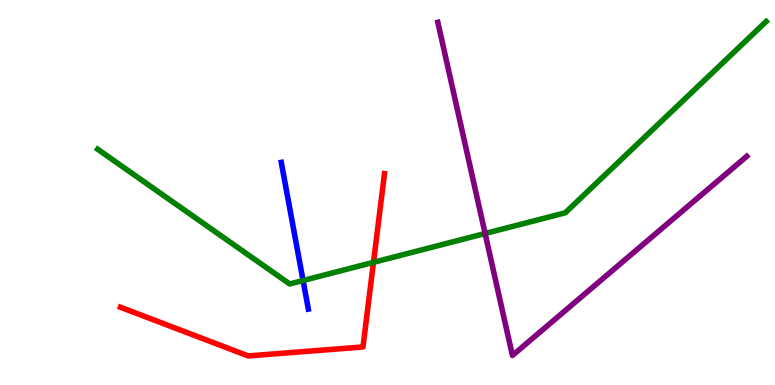[{'lines': ['blue', 'red'], 'intersections': []}, {'lines': ['green', 'red'], 'intersections': [{'x': 4.82, 'y': 3.19}]}, {'lines': ['purple', 'red'], 'intersections': []}, {'lines': ['blue', 'green'], 'intersections': [{'x': 3.91, 'y': 2.71}]}, {'lines': ['blue', 'purple'], 'intersections': []}, {'lines': ['green', 'purple'], 'intersections': [{'x': 6.26, 'y': 3.94}]}]